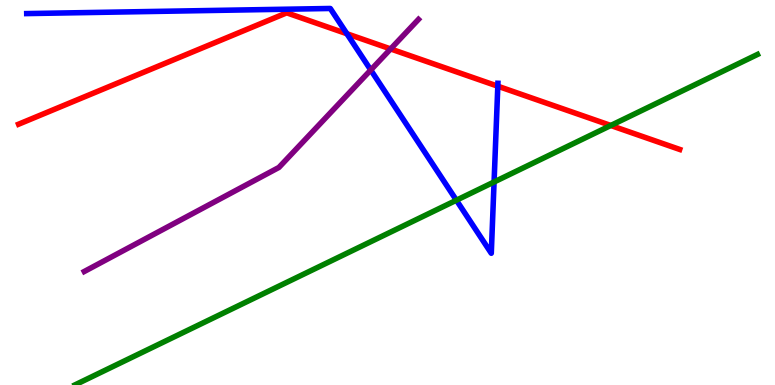[{'lines': ['blue', 'red'], 'intersections': [{'x': 4.48, 'y': 9.12}, {'x': 6.42, 'y': 7.76}]}, {'lines': ['green', 'red'], 'intersections': [{'x': 7.88, 'y': 6.74}]}, {'lines': ['purple', 'red'], 'intersections': [{'x': 5.04, 'y': 8.73}]}, {'lines': ['blue', 'green'], 'intersections': [{'x': 5.89, 'y': 4.8}, {'x': 6.38, 'y': 5.27}]}, {'lines': ['blue', 'purple'], 'intersections': [{'x': 4.78, 'y': 8.18}]}, {'lines': ['green', 'purple'], 'intersections': []}]